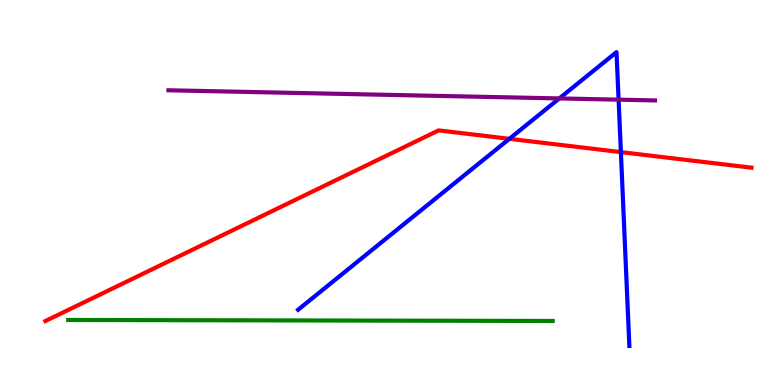[{'lines': ['blue', 'red'], 'intersections': [{'x': 6.57, 'y': 6.39}, {'x': 8.01, 'y': 6.05}]}, {'lines': ['green', 'red'], 'intersections': []}, {'lines': ['purple', 'red'], 'intersections': []}, {'lines': ['blue', 'green'], 'intersections': []}, {'lines': ['blue', 'purple'], 'intersections': [{'x': 7.22, 'y': 7.44}, {'x': 7.98, 'y': 7.41}]}, {'lines': ['green', 'purple'], 'intersections': []}]